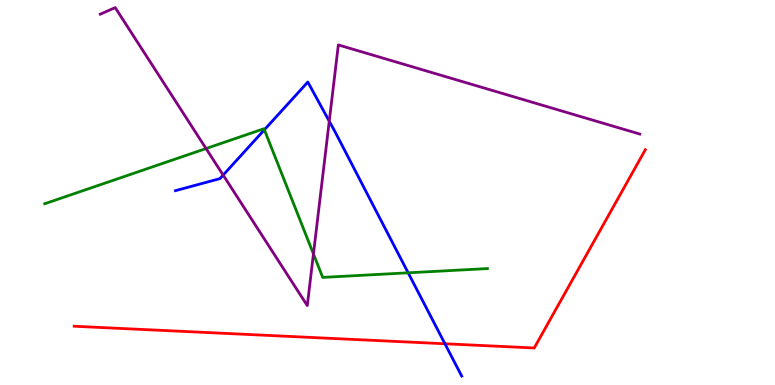[{'lines': ['blue', 'red'], 'intersections': [{'x': 5.74, 'y': 1.07}]}, {'lines': ['green', 'red'], 'intersections': []}, {'lines': ['purple', 'red'], 'intersections': []}, {'lines': ['blue', 'green'], 'intersections': [{'x': 3.41, 'y': 6.63}, {'x': 5.27, 'y': 2.91}]}, {'lines': ['blue', 'purple'], 'intersections': [{'x': 2.88, 'y': 5.45}, {'x': 4.25, 'y': 6.85}]}, {'lines': ['green', 'purple'], 'intersections': [{'x': 2.66, 'y': 6.14}, {'x': 4.04, 'y': 3.4}]}]